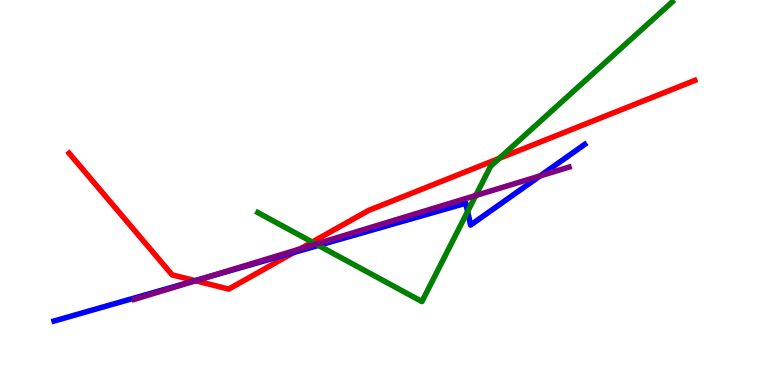[{'lines': ['blue', 'red'], 'intersections': [{'x': 2.52, 'y': 2.71}, {'x': 3.79, 'y': 3.44}]}, {'lines': ['green', 'red'], 'intersections': [{'x': 4.03, 'y': 3.71}, {'x': 6.44, 'y': 5.89}]}, {'lines': ['purple', 'red'], 'intersections': [{'x': 2.52, 'y': 2.71}, {'x': 3.87, 'y': 3.53}]}, {'lines': ['blue', 'green'], 'intersections': [{'x': 4.11, 'y': 3.63}, {'x': 6.03, 'y': 4.51}]}, {'lines': ['blue', 'purple'], 'intersections': [{'x': 2.66, 'y': 2.79}, {'x': 6.97, 'y': 5.43}]}, {'lines': ['green', 'purple'], 'intersections': [{'x': 4.08, 'y': 3.66}, {'x': 6.14, 'y': 4.92}]}]